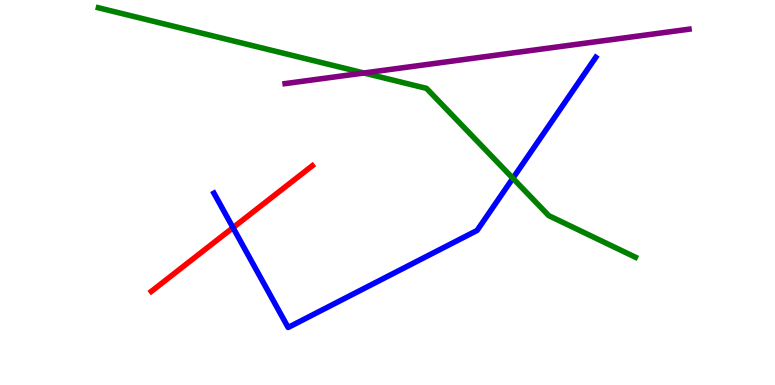[{'lines': ['blue', 'red'], 'intersections': [{'x': 3.01, 'y': 4.09}]}, {'lines': ['green', 'red'], 'intersections': []}, {'lines': ['purple', 'red'], 'intersections': []}, {'lines': ['blue', 'green'], 'intersections': [{'x': 6.62, 'y': 5.37}]}, {'lines': ['blue', 'purple'], 'intersections': []}, {'lines': ['green', 'purple'], 'intersections': [{'x': 4.7, 'y': 8.1}]}]